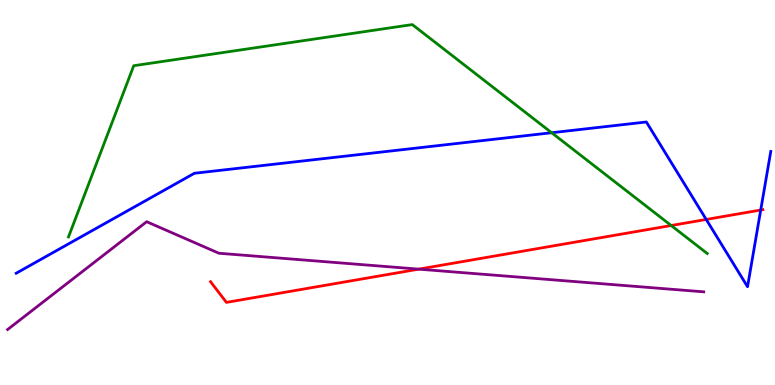[{'lines': ['blue', 'red'], 'intersections': [{'x': 9.11, 'y': 4.3}, {'x': 9.82, 'y': 4.54}]}, {'lines': ['green', 'red'], 'intersections': [{'x': 8.66, 'y': 4.14}]}, {'lines': ['purple', 'red'], 'intersections': [{'x': 5.4, 'y': 3.01}]}, {'lines': ['blue', 'green'], 'intersections': [{'x': 7.12, 'y': 6.55}]}, {'lines': ['blue', 'purple'], 'intersections': []}, {'lines': ['green', 'purple'], 'intersections': []}]